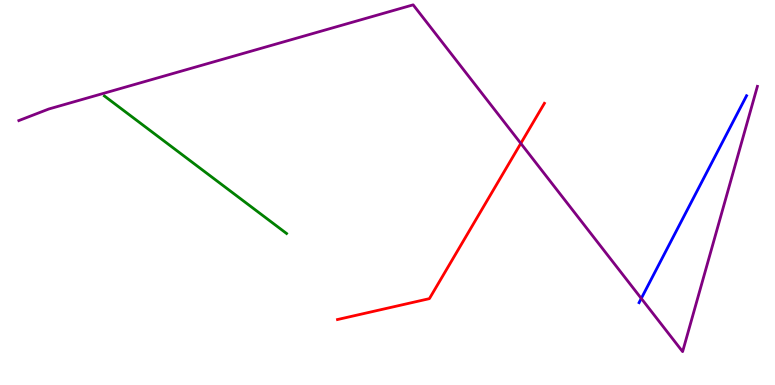[{'lines': ['blue', 'red'], 'intersections': []}, {'lines': ['green', 'red'], 'intersections': []}, {'lines': ['purple', 'red'], 'intersections': [{'x': 6.72, 'y': 6.28}]}, {'lines': ['blue', 'green'], 'intersections': []}, {'lines': ['blue', 'purple'], 'intersections': [{'x': 8.27, 'y': 2.25}]}, {'lines': ['green', 'purple'], 'intersections': []}]